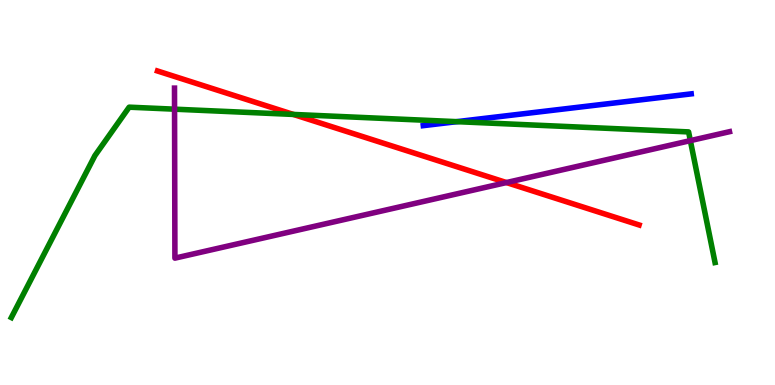[{'lines': ['blue', 'red'], 'intersections': []}, {'lines': ['green', 'red'], 'intersections': [{'x': 3.79, 'y': 7.03}]}, {'lines': ['purple', 'red'], 'intersections': [{'x': 6.53, 'y': 5.26}]}, {'lines': ['blue', 'green'], 'intersections': [{'x': 5.89, 'y': 6.84}]}, {'lines': ['blue', 'purple'], 'intersections': []}, {'lines': ['green', 'purple'], 'intersections': [{'x': 2.25, 'y': 7.16}, {'x': 8.91, 'y': 6.35}]}]